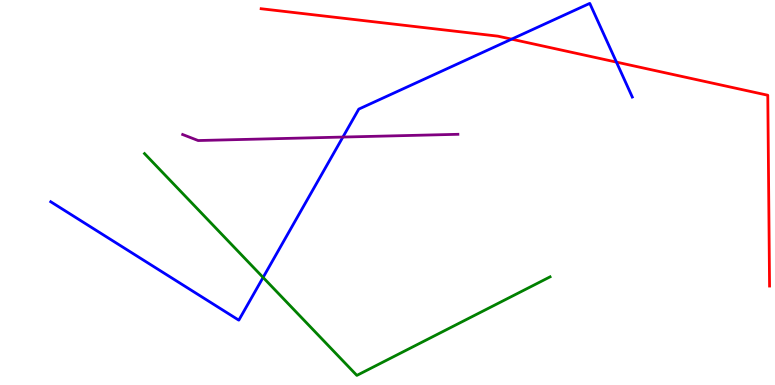[{'lines': ['blue', 'red'], 'intersections': [{'x': 6.6, 'y': 8.98}, {'x': 7.95, 'y': 8.39}]}, {'lines': ['green', 'red'], 'intersections': []}, {'lines': ['purple', 'red'], 'intersections': []}, {'lines': ['blue', 'green'], 'intersections': [{'x': 3.39, 'y': 2.79}]}, {'lines': ['blue', 'purple'], 'intersections': [{'x': 4.42, 'y': 6.44}]}, {'lines': ['green', 'purple'], 'intersections': []}]